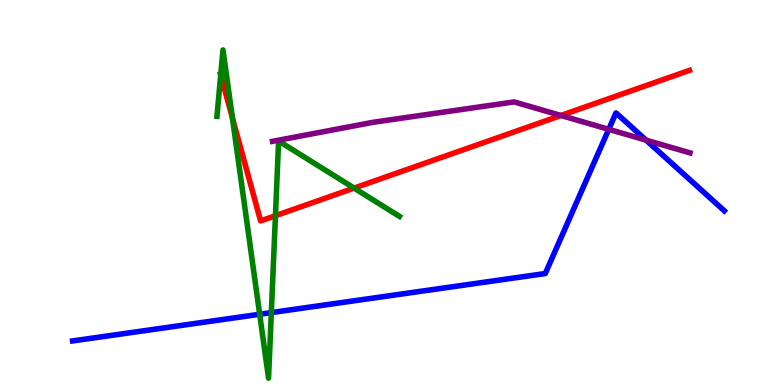[{'lines': ['blue', 'red'], 'intersections': []}, {'lines': ['green', 'red'], 'intersections': [{'x': 2.85, 'y': 8.05}, {'x': 3.0, 'y': 6.94}, {'x': 3.55, 'y': 4.4}, {'x': 4.57, 'y': 5.11}]}, {'lines': ['purple', 'red'], 'intersections': [{'x': 7.24, 'y': 7.0}]}, {'lines': ['blue', 'green'], 'intersections': [{'x': 3.35, 'y': 1.84}, {'x': 3.5, 'y': 1.88}]}, {'lines': ['blue', 'purple'], 'intersections': [{'x': 7.85, 'y': 6.64}, {'x': 8.34, 'y': 6.36}]}, {'lines': ['green', 'purple'], 'intersections': []}]